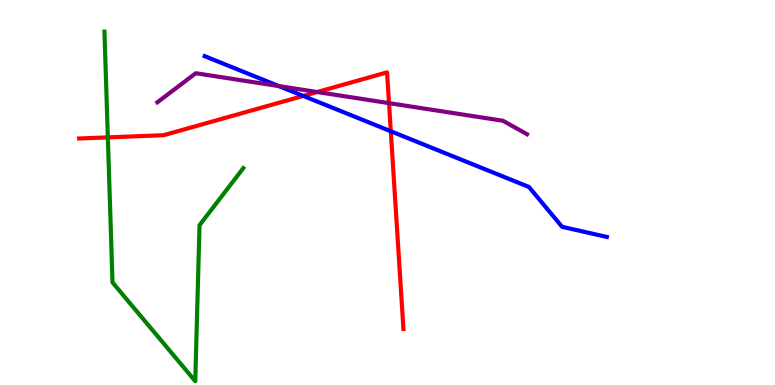[{'lines': ['blue', 'red'], 'intersections': [{'x': 3.91, 'y': 7.51}, {'x': 5.04, 'y': 6.59}]}, {'lines': ['green', 'red'], 'intersections': [{'x': 1.39, 'y': 6.43}]}, {'lines': ['purple', 'red'], 'intersections': [{'x': 4.09, 'y': 7.61}, {'x': 5.02, 'y': 7.32}]}, {'lines': ['blue', 'green'], 'intersections': []}, {'lines': ['blue', 'purple'], 'intersections': [{'x': 3.6, 'y': 7.76}]}, {'lines': ['green', 'purple'], 'intersections': []}]